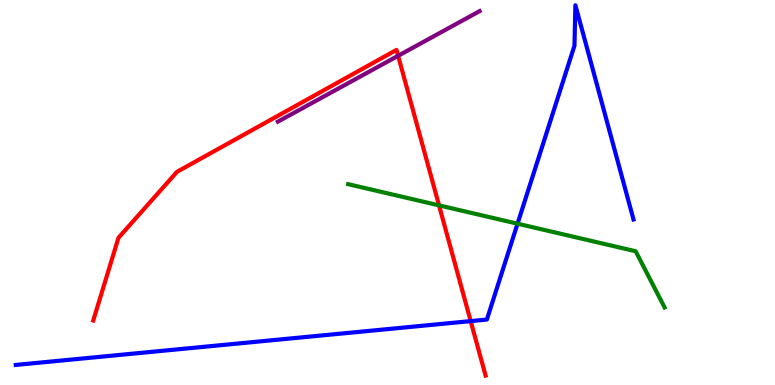[{'lines': ['blue', 'red'], 'intersections': [{'x': 6.07, 'y': 1.66}]}, {'lines': ['green', 'red'], 'intersections': [{'x': 5.66, 'y': 4.67}]}, {'lines': ['purple', 'red'], 'intersections': [{'x': 5.14, 'y': 8.55}]}, {'lines': ['blue', 'green'], 'intersections': [{'x': 6.68, 'y': 4.19}]}, {'lines': ['blue', 'purple'], 'intersections': []}, {'lines': ['green', 'purple'], 'intersections': []}]